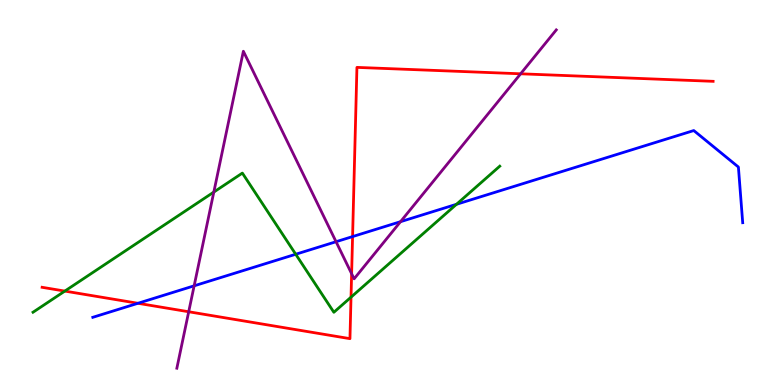[{'lines': ['blue', 'red'], 'intersections': [{'x': 1.78, 'y': 2.12}, {'x': 4.55, 'y': 3.85}]}, {'lines': ['green', 'red'], 'intersections': [{'x': 0.837, 'y': 2.44}, {'x': 4.53, 'y': 2.28}]}, {'lines': ['purple', 'red'], 'intersections': [{'x': 2.43, 'y': 1.9}, {'x': 4.54, 'y': 2.89}, {'x': 6.72, 'y': 8.08}]}, {'lines': ['blue', 'green'], 'intersections': [{'x': 3.82, 'y': 3.4}, {'x': 5.89, 'y': 4.69}]}, {'lines': ['blue', 'purple'], 'intersections': [{'x': 2.51, 'y': 2.58}, {'x': 4.34, 'y': 3.72}, {'x': 5.17, 'y': 4.24}]}, {'lines': ['green', 'purple'], 'intersections': [{'x': 2.76, 'y': 5.01}]}]